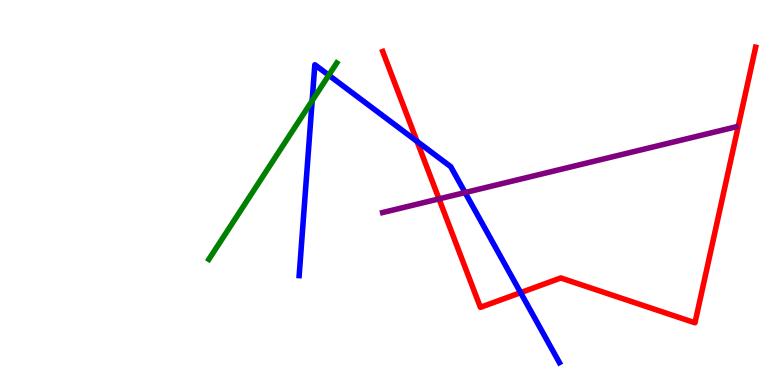[{'lines': ['blue', 'red'], 'intersections': [{'x': 5.38, 'y': 6.33}, {'x': 6.72, 'y': 2.4}]}, {'lines': ['green', 'red'], 'intersections': []}, {'lines': ['purple', 'red'], 'intersections': [{'x': 5.66, 'y': 4.83}]}, {'lines': ['blue', 'green'], 'intersections': [{'x': 4.03, 'y': 7.38}, {'x': 4.24, 'y': 8.05}]}, {'lines': ['blue', 'purple'], 'intersections': [{'x': 6.0, 'y': 5.0}]}, {'lines': ['green', 'purple'], 'intersections': []}]